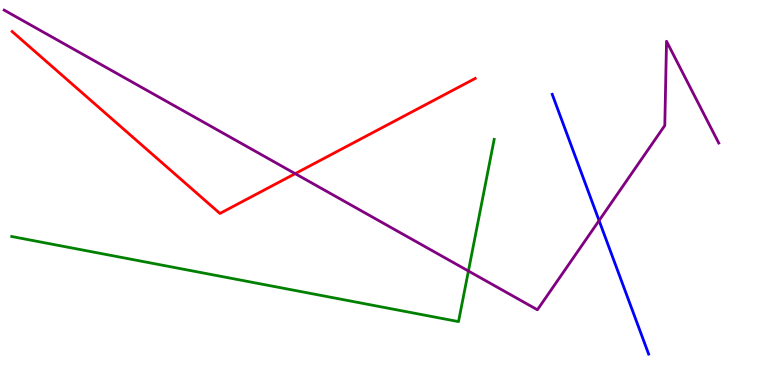[{'lines': ['blue', 'red'], 'intersections': []}, {'lines': ['green', 'red'], 'intersections': []}, {'lines': ['purple', 'red'], 'intersections': [{'x': 3.81, 'y': 5.49}]}, {'lines': ['blue', 'green'], 'intersections': []}, {'lines': ['blue', 'purple'], 'intersections': [{'x': 7.73, 'y': 4.27}]}, {'lines': ['green', 'purple'], 'intersections': [{'x': 6.04, 'y': 2.96}]}]